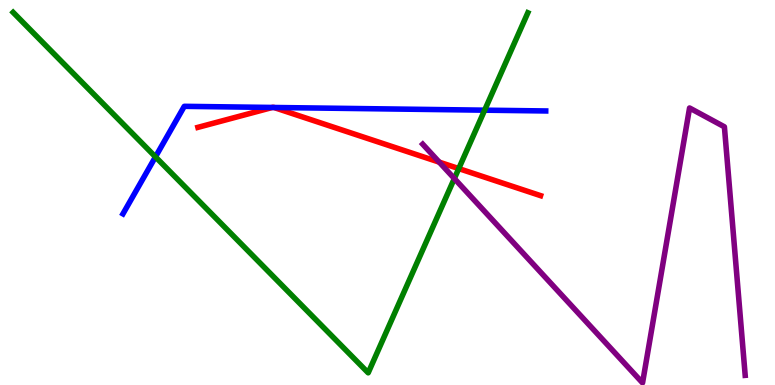[{'lines': ['blue', 'red'], 'intersections': [{'x': 3.51, 'y': 7.21}, {'x': 3.53, 'y': 7.21}]}, {'lines': ['green', 'red'], 'intersections': [{'x': 5.92, 'y': 5.62}]}, {'lines': ['purple', 'red'], 'intersections': [{'x': 5.67, 'y': 5.79}]}, {'lines': ['blue', 'green'], 'intersections': [{'x': 2.01, 'y': 5.93}, {'x': 6.25, 'y': 7.14}]}, {'lines': ['blue', 'purple'], 'intersections': []}, {'lines': ['green', 'purple'], 'intersections': [{'x': 5.86, 'y': 5.36}]}]